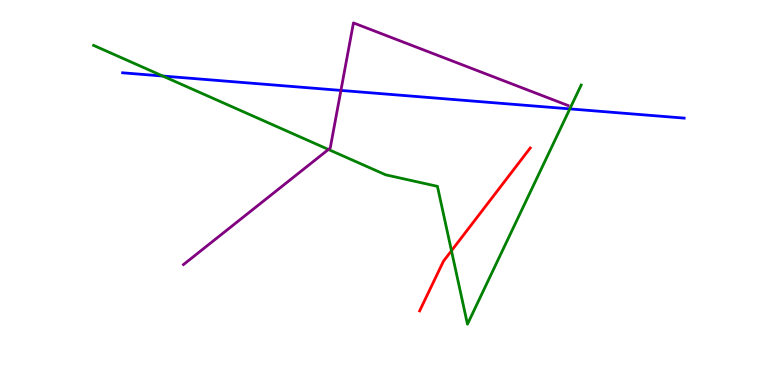[{'lines': ['blue', 'red'], 'intersections': []}, {'lines': ['green', 'red'], 'intersections': [{'x': 5.83, 'y': 3.49}]}, {'lines': ['purple', 'red'], 'intersections': []}, {'lines': ['blue', 'green'], 'intersections': [{'x': 2.1, 'y': 8.02}, {'x': 7.35, 'y': 7.17}]}, {'lines': ['blue', 'purple'], 'intersections': [{'x': 4.4, 'y': 7.65}]}, {'lines': ['green', 'purple'], 'intersections': [{'x': 4.24, 'y': 6.12}]}]